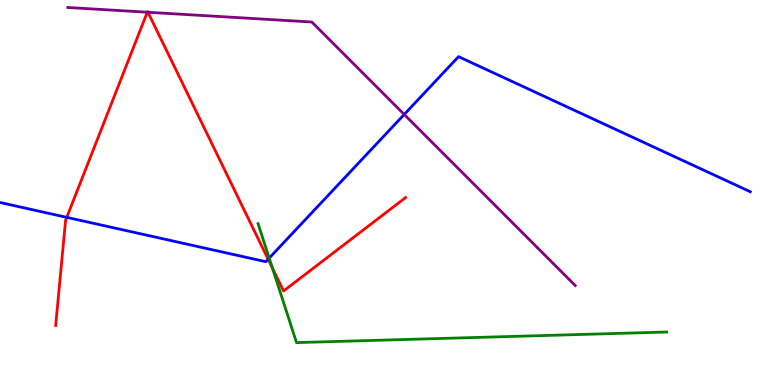[{'lines': ['blue', 'red'], 'intersections': [{'x': 0.861, 'y': 4.35}, {'x': 3.46, 'y': 3.27}]}, {'lines': ['green', 'red'], 'intersections': [{'x': 3.52, 'y': 3.03}]}, {'lines': ['purple', 'red'], 'intersections': [{'x': 1.9, 'y': 9.68}, {'x': 1.91, 'y': 9.68}]}, {'lines': ['blue', 'green'], 'intersections': [{'x': 3.47, 'y': 3.3}]}, {'lines': ['blue', 'purple'], 'intersections': [{'x': 5.22, 'y': 7.03}]}, {'lines': ['green', 'purple'], 'intersections': []}]